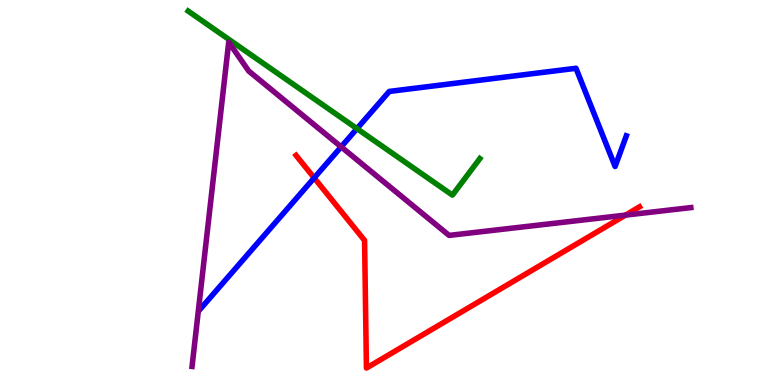[{'lines': ['blue', 'red'], 'intersections': [{'x': 4.05, 'y': 5.38}]}, {'lines': ['green', 'red'], 'intersections': []}, {'lines': ['purple', 'red'], 'intersections': [{'x': 8.07, 'y': 4.41}]}, {'lines': ['blue', 'green'], 'intersections': [{'x': 4.61, 'y': 6.66}]}, {'lines': ['blue', 'purple'], 'intersections': [{'x': 4.4, 'y': 6.19}]}, {'lines': ['green', 'purple'], 'intersections': []}]